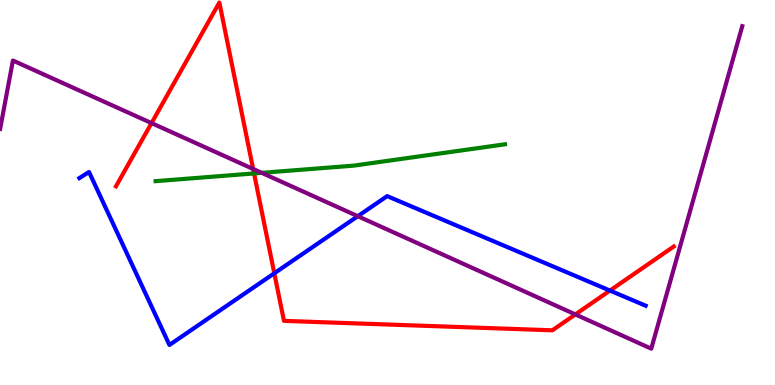[{'lines': ['blue', 'red'], 'intersections': [{'x': 3.54, 'y': 2.9}, {'x': 7.87, 'y': 2.45}]}, {'lines': ['green', 'red'], 'intersections': [{'x': 3.28, 'y': 5.5}]}, {'lines': ['purple', 'red'], 'intersections': [{'x': 1.96, 'y': 6.8}, {'x': 3.27, 'y': 5.61}, {'x': 7.42, 'y': 1.83}]}, {'lines': ['blue', 'green'], 'intersections': []}, {'lines': ['blue', 'purple'], 'intersections': [{'x': 4.62, 'y': 4.38}]}, {'lines': ['green', 'purple'], 'intersections': [{'x': 3.38, 'y': 5.51}]}]